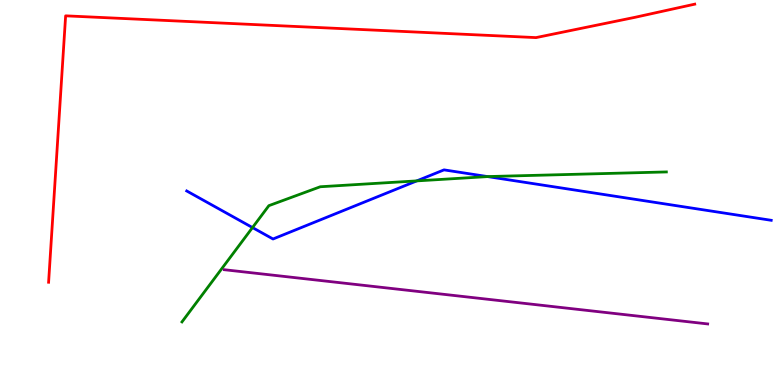[{'lines': ['blue', 'red'], 'intersections': []}, {'lines': ['green', 'red'], 'intersections': []}, {'lines': ['purple', 'red'], 'intersections': []}, {'lines': ['blue', 'green'], 'intersections': [{'x': 3.26, 'y': 4.09}, {'x': 5.38, 'y': 5.3}, {'x': 6.29, 'y': 5.41}]}, {'lines': ['blue', 'purple'], 'intersections': []}, {'lines': ['green', 'purple'], 'intersections': []}]